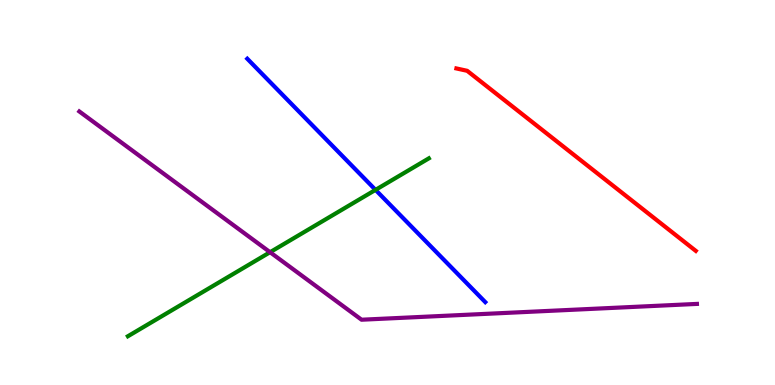[{'lines': ['blue', 'red'], 'intersections': []}, {'lines': ['green', 'red'], 'intersections': []}, {'lines': ['purple', 'red'], 'intersections': []}, {'lines': ['blue', 'green'], 'intersections': [{'x': 4.85, 'y': 5.07}]}, {'lines': ['blue', 'purple'], 'intersections': []}, {'lines': ['green', 'purple'], 'intersections': [{'x': 3.48, 'y': 3.45}]}]